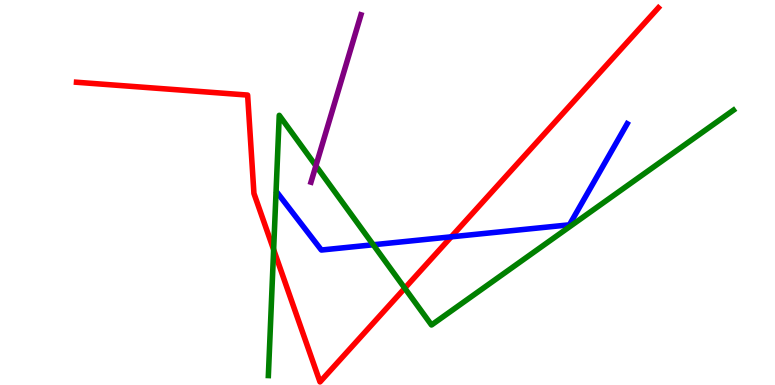[{'lines': ['blue', 'red'], 'intersections': [{'x': 5.82, 'y': 3.85}]}, {'lines': ['green', 'red'], 'intersections': [{'x': 3.53, 'y': 3.52}, {'x': 5.22, 'y': 2.51}]}, {'lines': ['purple', 'red'], 'intersections': []}, {'lines': ['blue', 'green'], 'intersections': [{'x': 4.82, 'y': 3.64}]}, {'lines': ['blue', 'purple'], 'intersections': []}, {'lines': ['green', 'purple'], 'intersections': [{'x': 4.08, 'y': 5.69}]}]